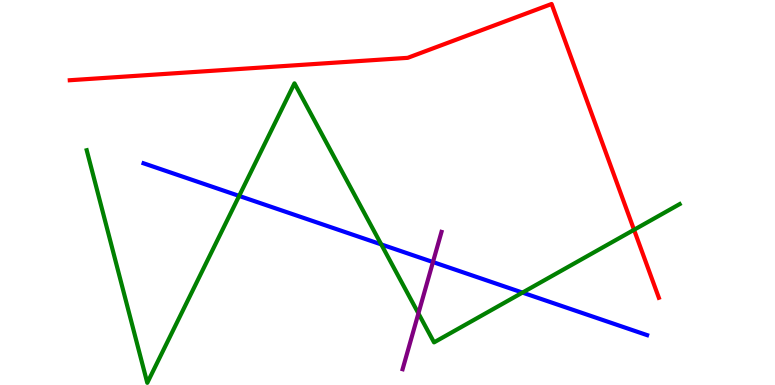[{'lines': ['blue', 'red'], 'intersections': []}, {'lines': ['green', 'red'], 'intersections': [{'x': 8.18, 'y': 4.03}]}, {'lines': ['purple', 'red'], 'intersections': []}, {'lines': ['blue', 'green'], 'intersections': [{'x': 3.09, 'y': 4.91}, {'x': 4.92, 'y': 3.65}, {'x': 6.74, 'y': 2.4}]}, {'lines': ['blue', 'purple'], 'intersections': [{'x': 5.59, 'y': 3.19}]}, {'lines': ['green', 'purple'], 'intersections': [{'x': 5.4, 'y': 1.86}]}]